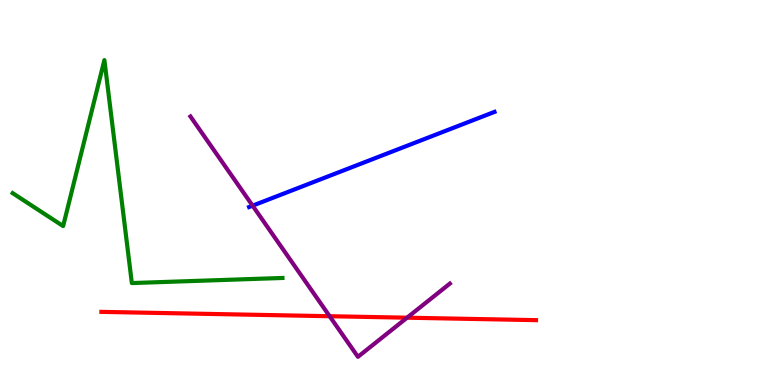[{'lines': ['blue', 'red'], 'intersections': []}, {'lines': ['green', 'red'], 'intersections': []}, {'lines': ['purple', 'red'], 'intersections': [{'x': 4.25, 'y': 1.79}, {'x': 5.25, 'y': 1.75}]}, {'lines': ['blue', 'green'], 'intersections': []}, {'lines': ['blue', 'purple'], 'intersections': [{'x': 3.26, 'y': 4.66}]}, {'lines': ['green', 'purple'], 'intersections': []}]